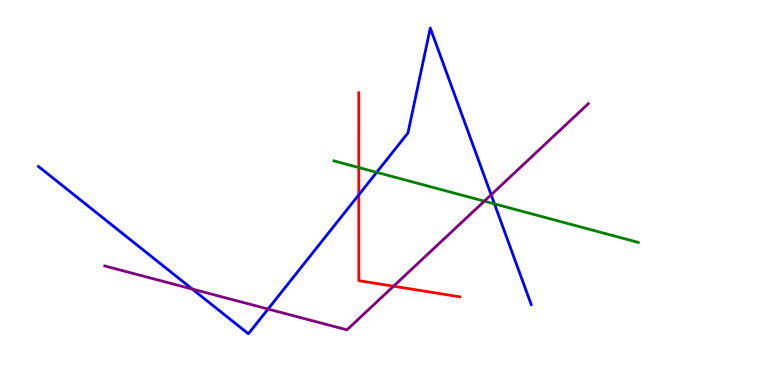[{'lines': ['blue', 'red'], 'intersections': [{'x': 4.63, 'y': 4.94}]}, {'lines': ['green', 'red'], 'intersections': [{'x': 4.63, 'y': 5.65}]}, {'lines': ['purple', 'red'], 'intersections': [{'x': 5.08, 'y': 2.57}]}, {'lines': ['blue', 'green'], 'intersections': [{'x': 4.86, 'y': 5.52}, {'x': 6.38, 'y': 4.7}]}, {'lines': ['blue', 'purple'], 'intersections': [{'x': 2.48, 'y': 2.49}, {'x': 3.46, 'y': 1.97}, {'x': 6.34, 'y': 4.94}]}, {'lines': ['green', 'purple'], 'intersections': [{'x': 6.25, 'y': 4.78}]}]